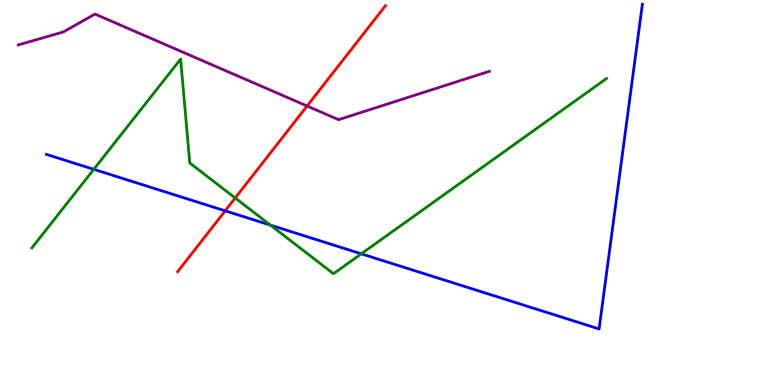[{'lines': ['blue', 'red'], 'intersections': [{'x': 2.91, 'y': 4.52}]}, {'lines': ['green', 'red'], 'intersections': [{'x': 3.04, 'y': 4.86}]}, {'lines': ['purple', 'red'], 'intersections': [{'x': 3.96, 'y': 7.25}]}, {'lines': ['blue', 'green'], 'intersections': [{'x': 1.21, 'y': 5.6}, {'x': 3.49, 'y': 4.15}, {'x': 4.66, 'y': 3.41}]}, {'lines': ['blue', 'purple'], 'intersections': []}, {'lines': ['green', 'purple'], 'intersections': []}]